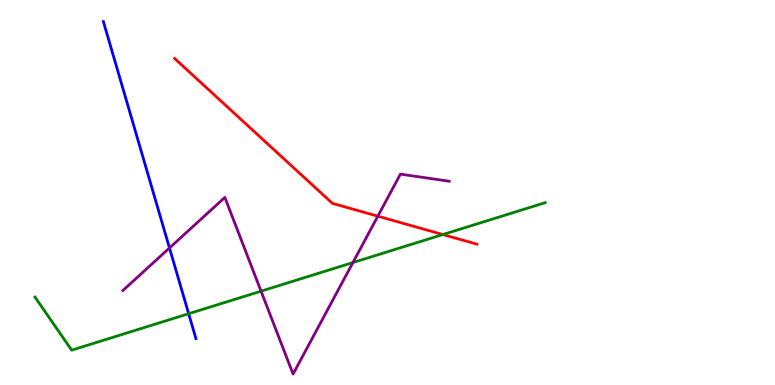[{'lines': ['blue', 'red'], 'intersections': []}, {'lines': ['green', 'red'], 'intersections': [{'x': 5.71, 'y': 3.91}]}, {'lines': ['purple', 'red'], 'intersections': [{'x': 4.88, 'y': 4.38}]}, {'lines': ['blue', 'green'], 'intersections': [{'x': 2.43, 'y': 1.85}]}, {'lines': ['blue', 'purple'], 'intersections': [{'x': 2.19, 'y': 3.56}]}, {'lines': ['green', 'purple'], 'intersections': [{'x': 3.37, 'y': 2.44}, {'x': 4.55, 'y': 3.18}]}]